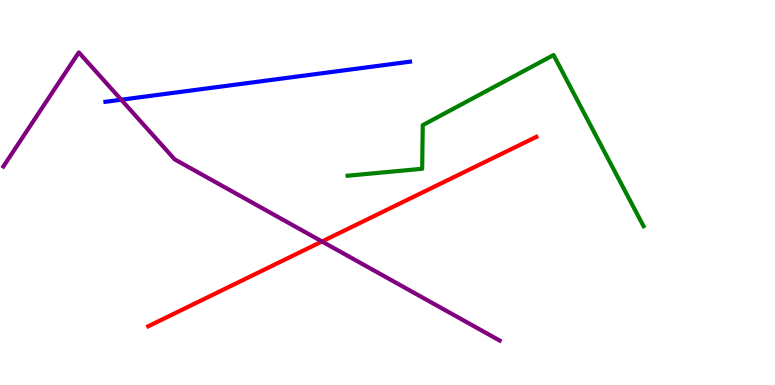[{'lines': ['blue', 'red'], 'intersections': []}, {'lines': ['green', 'red'], 'intersections': []}, {'lines': ['purple', 'red'], 'intersections': [{'x': 4.15, 'y': 3.73}]}, {'lines': ['blue', 'green'], 'intersections': []}, {'lines': ['blue', 'purple'], 'intersections': [{'x': 1.56, 'y': 7.41}]}, {'lines': ['green', 'purple'], 'intersections': []}]